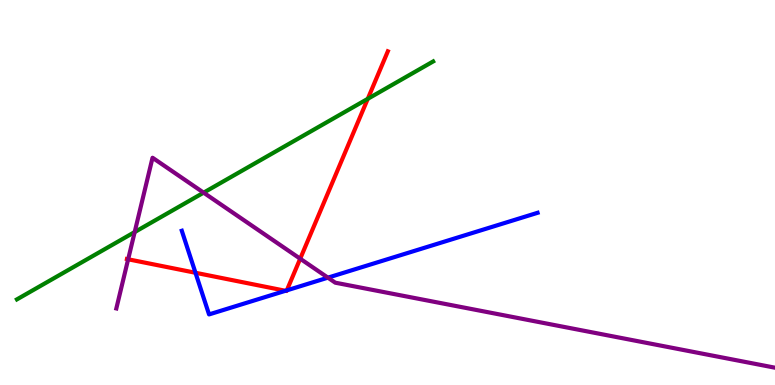[{'lines': ['blue', 'red'], 'intersections': [{'x': 2.52, 'y': 2.92}, {'x': 3.68, 'y': 2.45}, {'x': 3.7, 'y': 2.46}]}, {'lines': ['green', 'red'], 'intersections': [{'x': 4.75, 'y': 7.43}]}, {'lines': ['purple', 'red'], 'intersections': [{'x': 1.65, 'y': 3.27}, {'x': 3.87, 'y': 3.28}]}, {'lines': ['blue', 'green'], 'intersections': []}, {'lines': ['blue', 'purple'], 'intersections': [{'x': 4.23, 'y': 2.79}]}, {'lines': ['green', 'purple'], 'intersections': [{'x': 1.74, 'y': 3.97}, {'x': 2.63, 'y': 5.0}]}]